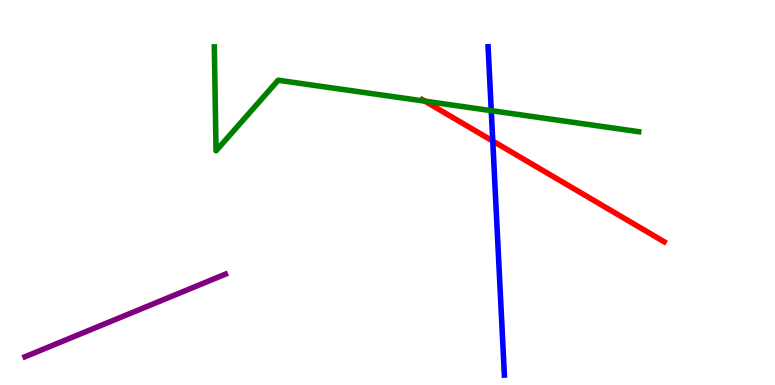[{'lines': ['blue', 'red'], 'intersections': [{'x': 6.36, 'y': 6.34}]}, {'lines': ['green', 'red'], 'intersections': [{'x': 5.48, 'y': 7.37}]}, {'lines': ['purple', 'red'], 'intersections': []}, {'lines': ['blue', 'green'], 'intersections': [{'x': 6.34, 'y': 7.13}]}, {'lines': ['blue', 'purple'], 'intersections': []}, {'lines': ['green', 'purple'], 'intersections': []}]